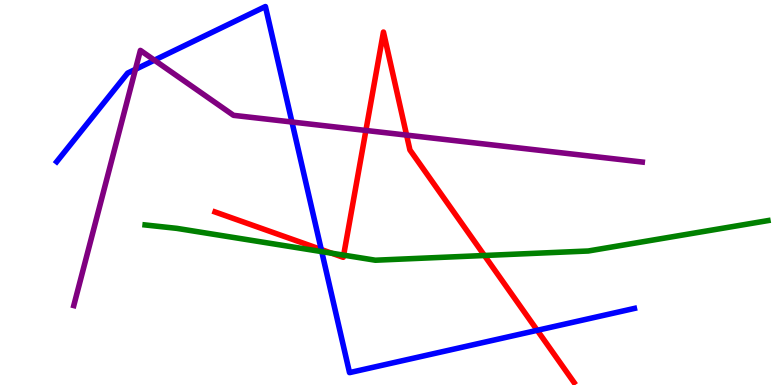[{'lines': ['blue', 'red'], 'intersections': [{'x': 4.15, 'y': 3.52}, {'x': 6.93, 'y': 1.42}]}, {'lines': ['green', 'red'], 'intersections': [{'x': 4.28, 'y': 3.42}, {'x': 4.43, 'y': 3.37}, {'x': 6.25, 'y': 3.36}]}, {'lines': ['purple', 'red'], 'intersections': [{'x': 4.72, 'y': 6.61}, {'x': 5.25, 'y': 6.49}]}, {'lines': ['blue', 'green'], 'intersections': [{'x': 4.15, 'y': 3.46}]}, {'lines': ['blue', 'purple'], 'intersections': [{'x': 1.75, 'y': 8.2}, {'x': 1.99, 'y': 8.44}, {'x': 3.77, 'y': 6.83}]}, {'lines': ['green', 'purple'], 'intersections': []}]